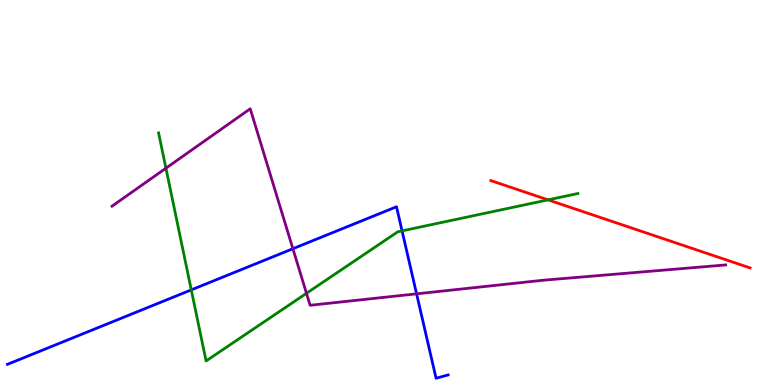[{'lines': ['blue', 'red'], 'intersections': []}, {'lines': ['green', 'red'], 'intersections': [{'x': 7.07, 'y': 4.81}]}, {'lines': ['purple', 'red'], 'intersections': []}, {'lines': ['blue', 'green'], 'intersections': [{'x': 2.47, 'y': 2.47}, {'x': 5.19, 'y': 4.0}]}, {'lines': ['blue', 'purple'], 'intersections': [{'x': 3.78, 'y': 3.54}, {'x': 5.38, 'y': 2.37}]}, {'lines': ['green', 'purple'], 'intersections': [{'x': 2.14, 'y': 5.63}, {'x': 3.95, 'y': 2.38}]}]